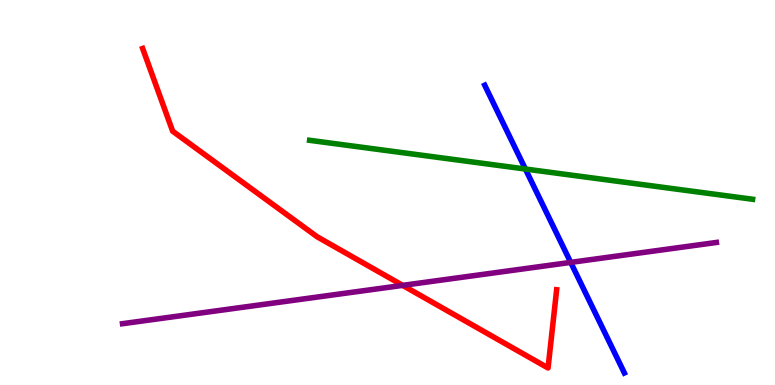[{'lines': ['blue', 'red'], 'intersections': []}, {'lines': ['green', 'red'], 'intersections': []}, {'lines': ['purple', 'red'], 'intersections': [{'x': 5.2, 'y': 2.59}]}, {'lines': ['blue', 'green'], 'intersections': [{'x': 6.78, 'y': 5.61}]}, {'lines': ['blue', 'purple'], 'intersections': [{'x': 7.36, 'y': 3.18}]}, {'lines': ['green', 'purple'], 'intersections': []}]